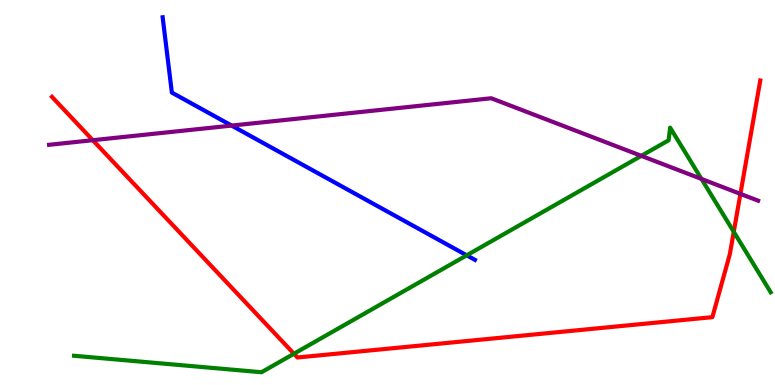[{'lines': ['blue', 'red'], 'intersections': []}, {'lines': ['green', 'red'], 'intersections': [{'x': 3.79, 'y': 0.812}, {'x': 9.47, 'y': 3.98}]}, {'lines': ['purple', 'red'], 'intersections': [{'x': 1.2, 'y': 6.36}, {'x': 9.55, 'y': 4.96}]}, {'lines': ['blue', 'green'], 'intersections': [{'x': 6.02, 'y': 3.37}]}, {'lines': ['blue', 'purple'], 'intersections': [{'x': 2.99, 'y': 6.74}]}, {'lines': ['green', 'purple'], 'intersections': [{'x': 8.27, 'y': 5.95}, {'x': 9.05, 'y': 5.35}]}]